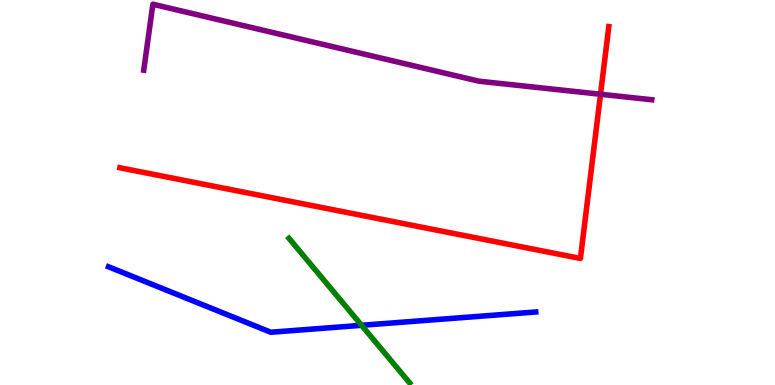[{'lines': ['blue', 'red'], 'intersections': []}, {'lines': ['green', 'red'], 'intersections': []}, {'lines': ['purple', 'red'], 'intersections': [{'x': 7.75, 'y': 7.55}]}, {'lines': ['blue', 'green'], 'intersections': [{'x': 4.67, 'y': 1.55}]}, {'lines': ['blue', 'purple'], 'intersections': []}, {'lines': ['green', 'purple'], 'intersections': []}]